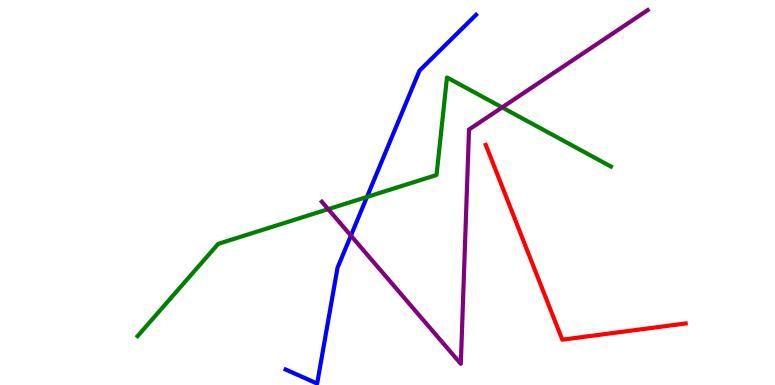[{'lines': ['blue', 'red'], 'intersections': []}, {'lines': ['green', 'red'], 'intersections': []}, {'lines': ['purple', 'red'], 'intersections': []}, {'lines': ['blue', 'green'], 'intersections': [{'x': 4.74, 'y': 4.88}]}, {'lines': ['blue', 'purple'], 'intersections': [{'x': 4.53, 'y': 3.88}]}, {'lines': ['green', 'purple'], 'intersections': [{'x': 4.24, 'y': 4.57}, {'x': 6.48, 'y': 7.21}]}]